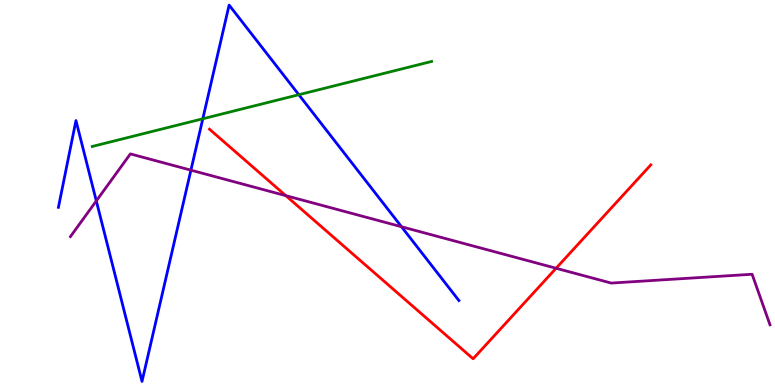[{'lines': ['blue', 'red'], 'intersections': []}, {'lines': ['green', 'red'], 'intersections': []}, {'lines': ['purple', 'red'], 'intersections': [{'x': 3.69, 'y': 4.92}, {'x': 7.18, 'y': 3.03}]}, {'lines': ['blue', 'green'], 'intersections': [{'x': 2.62, 'y': 6.91}, {'x': 3.86, 'y': 7.54}]}, {'lines': ['blue', 'purple'], 'intersections': [{'x': 1.24, 'y': 4.78}, {'x': 2.46, 'y': 5.58}, {'x': 5.18, 'y': 4.11}]}, {'lines': ['green', 'purple'], 'intersections': []}]